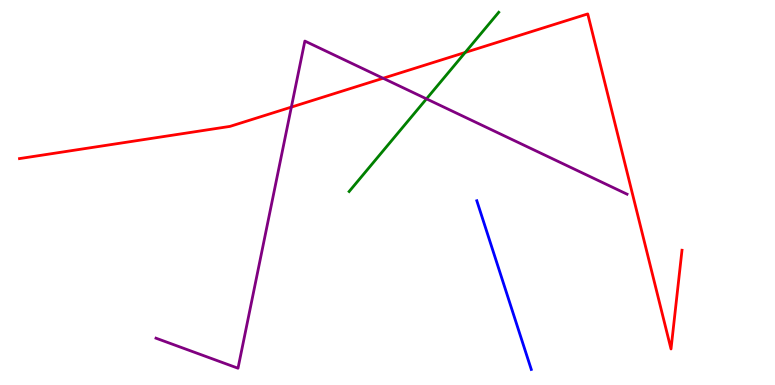[{'lines': ['blue', 'red'], 'intersections': []}, {'lines': ['green', 'red'], 'intersections': [{'x': 6.0, 'y': 8.64}]}, {'lines': ['purple', 'red'], 'intersections': [{'x': 3.76, 'y': 7.22}, {'x': 4.94, 'y': 7.97}]}, {'lines': ['blue', 'green'], 'intersections': []}, {'lines': ['blue', 'purple'], 'intersections': []}, {'lines': ['green', 'purple'], 'intersections': [{'x': 5.5, 'y': 7.43}]}]